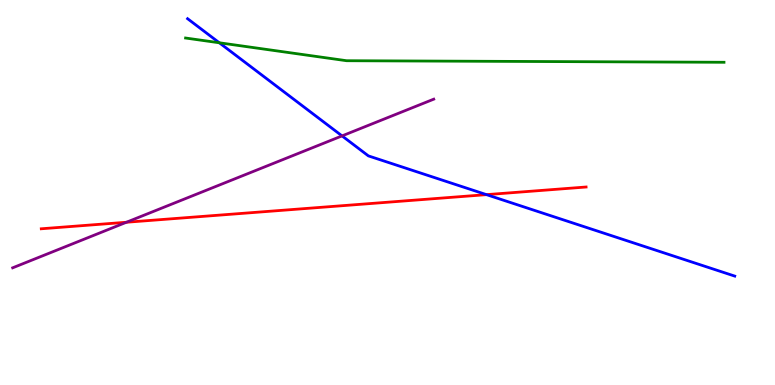[{'lines': ['blue', 'red'], 'intersections': [{'x': 6.28, 'y': 4.94}]}, {'lines': ['green', 'red'], 'intersections': []}, {'lines': ['purple', 'red'], 'intersections': [{'x': 1.63, 'y': 4.23}]}, {'lines': ['blue', 'green'], 'intersections': [{'x': 2.83, 'y': 8.89}]}, {'lines': ['blue', 'purple'], 'intersections': [{'x': 4.41, 'y': 6.47}]}, {'lines': ['green', 'purple'], 'intersections': []}]